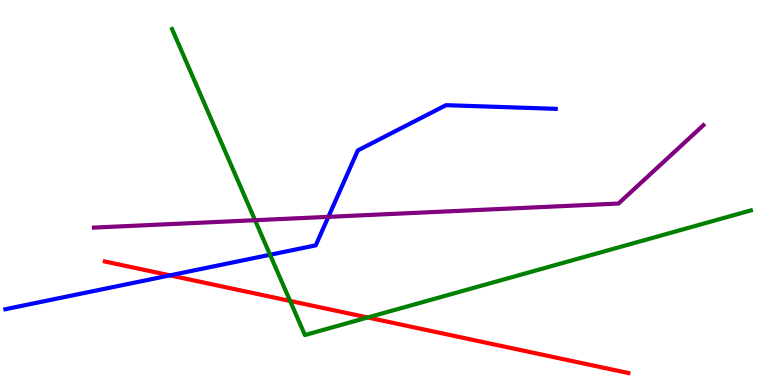[{'lines': ['blue', 'red'], 'intersections': [{'x': 2.19, 'y': 2.85}]}, {'lines': ['green', 'red'], 'intersections': [{'x': 3.74, 'y': 2.18}, {'x': 4.74, 'y': 1.75}]}, {'lines': ['purple', 'red'], 'intersections': []}, {'lines': ['blue', 'green'], 'intersections': [{'x': 3.48, 'y': 3.38}]}, {'lines': ['blue', 'purple'], 'intersections': [{'x': 4.24, 'y': 4.37}]}, {'lines': ['green', 'purple'], 'intersections': [{'x': 3.29, 'y': 4.28}]}]